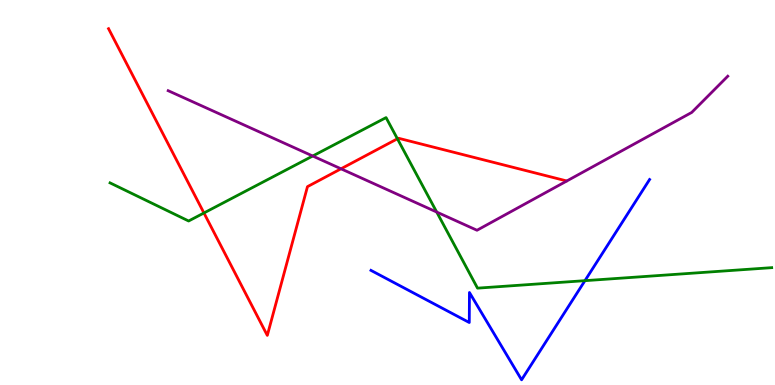[{'lines': ['blue', 'red'], 'intersections': []}, {'lines': ['green', 'red'], 'intersections': [{'x': 2.63, 'y': 4.47}, {'x': 5.13, 'y': 6.4}]}, {'lines': ['purple', 'red'], 'intersections': [{'x': 4.4, 'y': 5.62}]}, {'lines': ['blue', 'green'], 'intersections': [{'x': 7.55, 'y': 2.71}]}, {'lines': ['blue', 'purple'], 'intersections': []}, {'lines': ['green', 'purple'], 'intersections': [{'x': 4.03, 'y': 5.95}, {'x': 5.64, 'y': 4.49}]}]